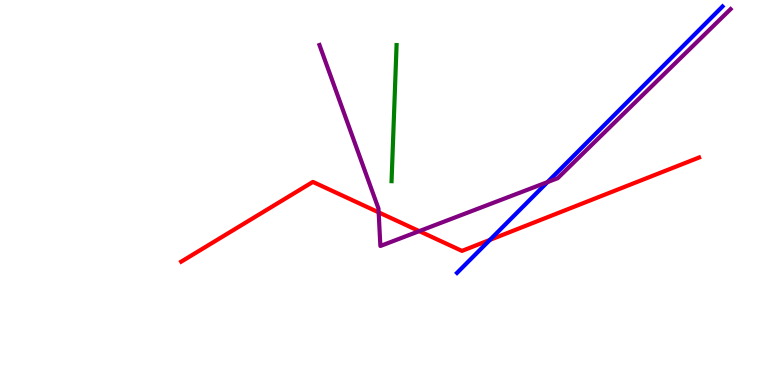[{'lines': ['blue', 'red'], 'intersections': [{'x': 6.32, 'y': 3.77}]}, {'lines': ['green', 'red'], 'intersections': []}, {'lines': ['purple', 'red'], 'intersections': [{'x': 4.89, 'y': 4.48}, {'x': 5.41, 'y': 4.0}]}, {'lines': ['blue', 'green'], 'intersections': []}, {'lines': ['blue', 'purple'], 'intersections': [{'x': 7.06, 'y': 5.27}]}, {'lines': ['green', 'purple'], 'intersections': []}]